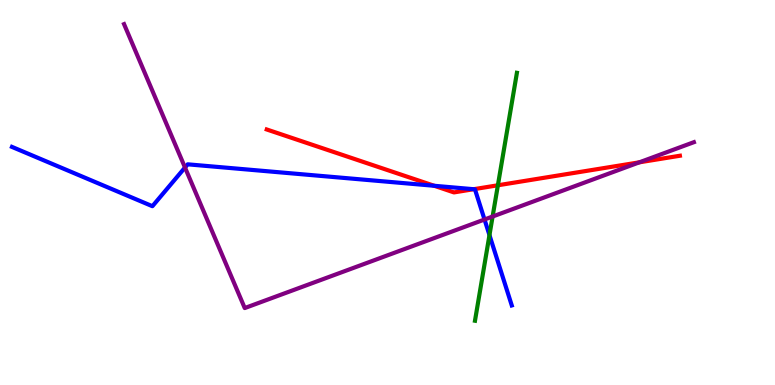[{'lines': ['blue', 'red'], 'intersections': [{'x': 5.6, 'y': 5.17}, {'x': 6.11, 'y': 5.09}]}, {'lines': ['green', 'red'], 'intersections': [{'x': 6.42, 'y': 5.19}]}, {'lines': ['purple', 'red'], 'intersections': [{'x': 8.25, 'y': 5.78}]}, {'lines': ['blue', 'green'], 'intersections': [{'x': 6.32, 'y': 3.89}]}, {'lines': ['blue', 'purple'], 'intersections': [{'x': 2.39, 'y': 5.65}, {'x': 6.25, 'y': 4.3}]}, {'lines': ['green', 'purple'], 'intersections': [{'x': 6.36, 'y': 4.38}]}]